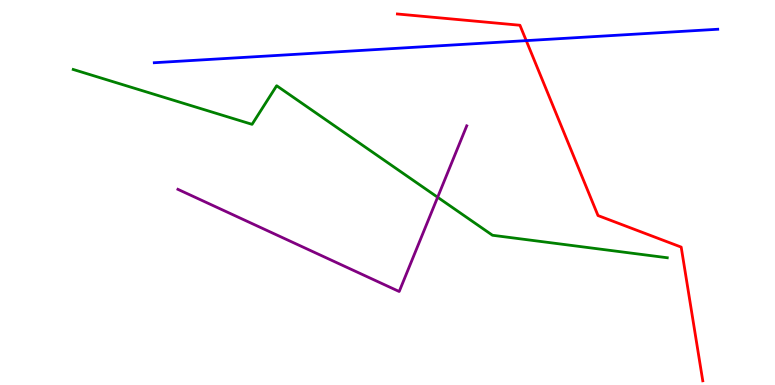[{'lines': ['blue', 'red'], 'intersections': [{'x': 6.79, 'y': 8.94}]}, {'lines': ['green', 'red'], 'intersections': []}, {'lines': ['purple', 'red'], 'intersections': []}, {'lines': ['blue', 'green'], 'intersections': []}, {'lines': ['blue', 'purple'], 'intersections': []}, {'lines': ['green', 'purple'], 'intersections': [{'x': 5.65, 'y': 4.88}]}]